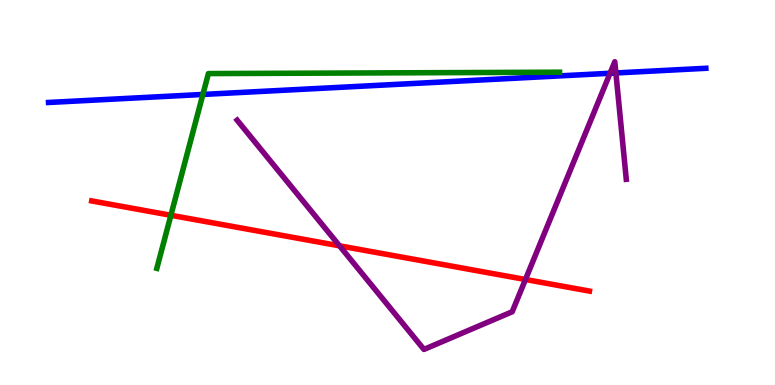[{'lines': ['blue', 'red'], 'intersections': []}, {'lines': ['green', 'red'], 'intersections': [{'x': 2.21, 'y': 4.41}]}, {'lines': ['purple', 'red'], 'intersections': [{'x': 4.38, 'y': 3.62}, {'x': 6.78, 'y': 2.74}]}, {'lines': ['blue', 'green'], 'intersections': [{'x': 2.62, 'y': 7.55}]}, {'lines': ['blue', 'purple'], 'intersections': [{'x': 7.87, 'y': 8.1}, {'x': 7.95, 'y': 8.1}]}, {'lines': ['green', 'purple'], 'intersections': []}]